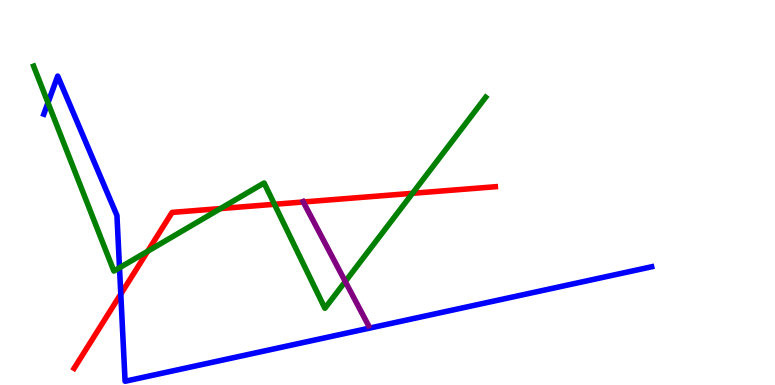[{'lines': ['blue', 'red'], 'intersections': [{'x': 1.56, 'y': 2.36}]}, {'lines': ['green', 'red'], 'intersections': [{'x': 1.91, 'y': 3.47}, {'x': 2.84, 'y': 4.58}, {'x': 3.54, 'y': 4.69}, {'x': 5.32, 'y': 4.98}]}, {'lines': ['purple', 'red'], 'intersections': [{'x': 3.91, 'y': 4.75}]}, {'lines': ['blue', 'green'], 'intersections': [{'x': 0.619, 'y': 7.33}, {'x': 1.54, 'y': 3.05}]}, {'lines': ['blue', 'purple'], 'intersections': []}, {'lines': ['green', 'purple'], 'intersections': [{'x': 4.46, 'y': 2.69}]}]